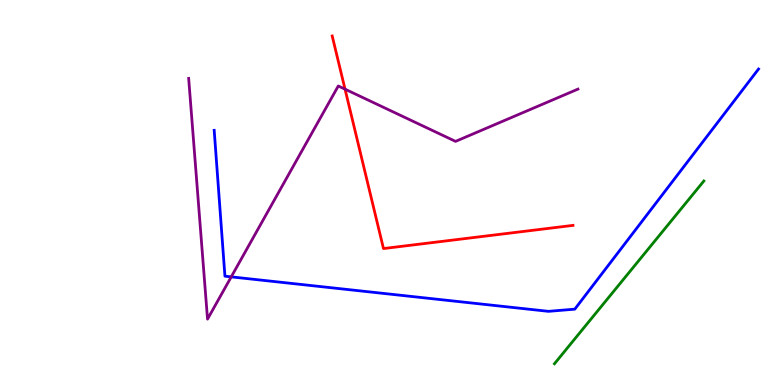[{'lines': ['blue', 'red'], 'intersections': []}, {'lines': ['green', 'red'], 'intersections': []}, {'lines': ['purple', 'red'], 'intersections': [{'x': 4.45, 'y': 7.68}]}, {'lines': ['blue', 'green'], 'intersections': []}, {'lines': ['blue', 'purple'], 'intersections': [{'x': 2.98, 'y': 2.81}]}, {'lines': ['green', 'purple'], 'intersections': []}]